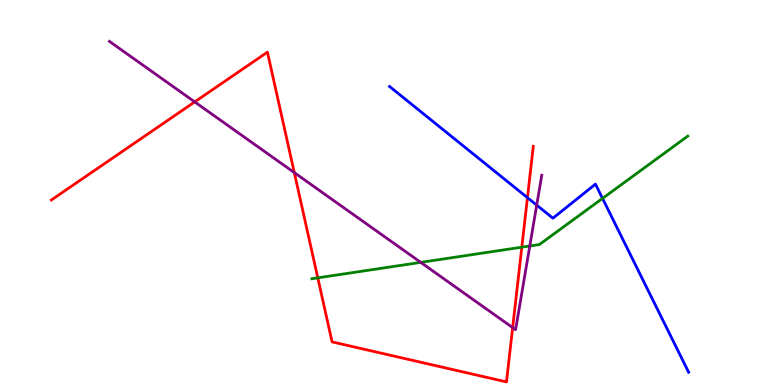[{'lines': ['blue', 'red'], 'intersections': [{'x': 6.81, 'y': 4.87}]}, {'lines': ['green', 'red'], 'intersections': [{'x': 4.1, 'y': 2.78}, {'x': 6.73, 'y': 3.58}]}, {'lines': ['purple', 'red'], 'intersections': [{'x': 2.51, 'y': 7.35}, {'x': 3.8, 'y': 5.52}, {'x': 6.61, 'y': 1.49}]}, {'lines': ['blue', 'green'], 'intersections': [{'x': 7.77, 'y': 4.85}]}, {'lines': ['blue', 'purple'], 'intersections': [{'x': 6.93, 'y': 4.67}]}, {'lines': ['green', 'purple'], 'intersections': [{'x': 5.43, 'y': 3.19}, {'x': 6.84, 'y': 3.61}]}]